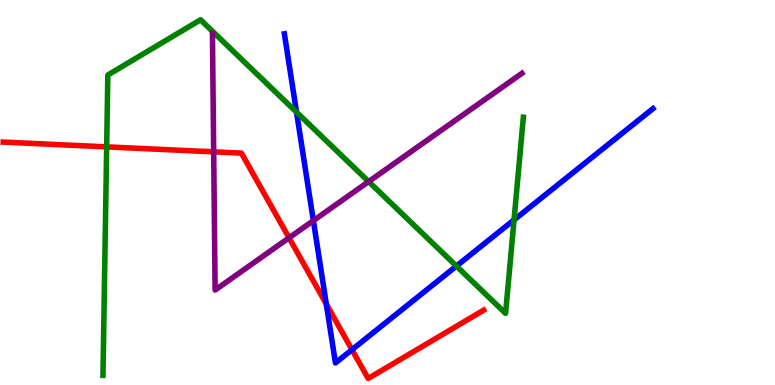[{'lines': ['blue', 'red'], 'intersections': [{'x': 4.21, 'y': 2.1}, {'x': 4.54, 'y': 0.917}]}, {'lines': ['green', 'red'], 'intersections': [{'x': 1.38, 'y': 6.18}]}, {'lines': ['purple', 'red'], 'intersections': [{'x': 2.76, 'y': 6.06}, {'x': 3.73, 'y': 3.82}]}, {'lines': ['blue', 'green'], 'intersections': [{'x': 3.83, 'y': 7.09}, {'x': 5.89, 'y': 3.09}, {'x': 6.63, 'y': 4.29}]}, {'lines': ['blue', 'purple'], 'intersections': [{'x': 4.04, 'y': 4.27}]}, {'lines': ['green', 'purple'], 'intersections': [{'x': 4.76, 'y': 5.28}]}]